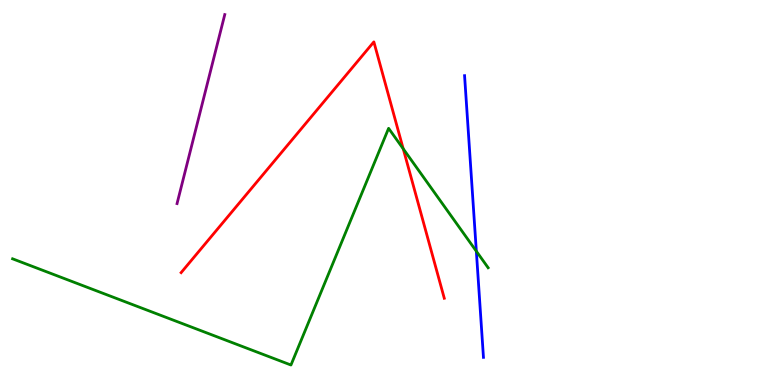[{'lines': ['blue', 'red'], 'intersections': []}, {'lines': ['green', 'red'], 'intersections': [{'x': 5.2, 'y': 6.14}]}, {'lines': ['purple', 'red'], 'intersections': []}, {'lines': ['blue', 'green'], 'intersections': [{'x': 6.15, 'y': 3.47}]}, {'lines': ['blue', 'purple'], 'intersections': []}, {'lines': ['green', 'purple'], 'intersections': []}]